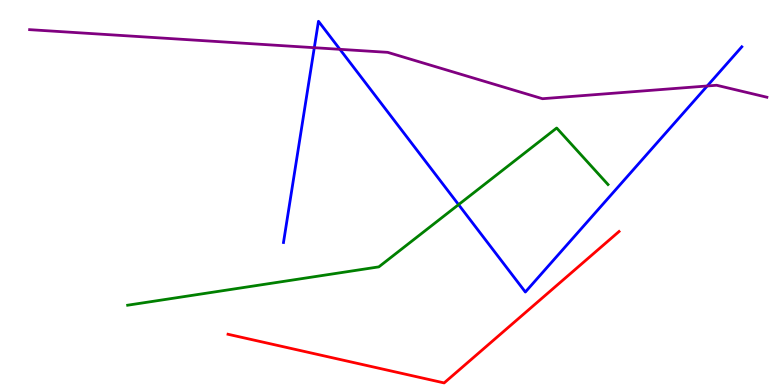[{'lines': ['blue', 'red'], 'intersections': []}, {'lines': ['green', 'red'], 'intersections': []}, {'lines': ['purple', 'red'], 'intersections': []}, {'lines': ['blue', 'green'], 'intersections': [{'x': 5.92, 'y': 4.69}]}, {'lines': ['blue', 'purple'], 'intersections': [{'x': 4.06, 'y': 8.76}, {'x': 4.39, 'y': 8.72}, {'x': 9.13, 'y': 7.77}]}, {'lines': ['green', 'purple'], 'intersections': []}]